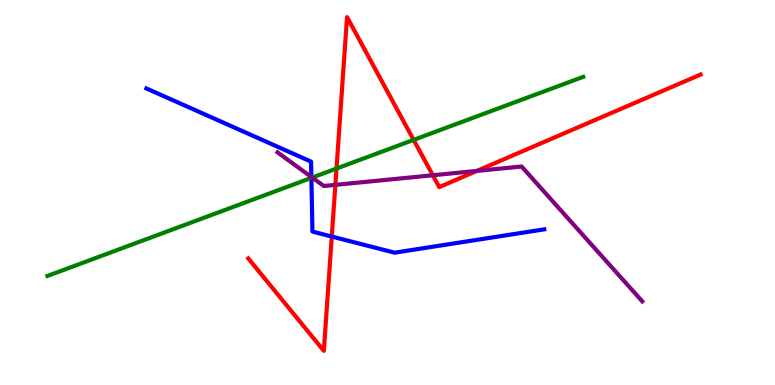[{'lines': ['blue', 'red'], 'intersections': [{'x': 4.28, 'y': 3.86}]}, {'lines': ['green', 'red'], 'intersections': [{'x': 4.34, 'y': 5.62}, {'x': 5.34, 'y': 6.37}]}, {'lines': ['purple', 'red'], 'intersections': [{'x': 4.33, 'y': 5.2}, {'x': 5.58, 'y': 5.45}, {'x': 6.15, 'y': 5.56}]}, {'lines': ['blue', 'green'], 'intersections': [{'x': 4.02, 'y': 5.38}]}, {'lines': ['blue', 'purple'], 'intersections': [{'x': 4.02, 'y': 5.4}]}, {'lines': ['green', 'purple'], 'intersections': [{'x': 4.03, 'y': 5.39}]}]